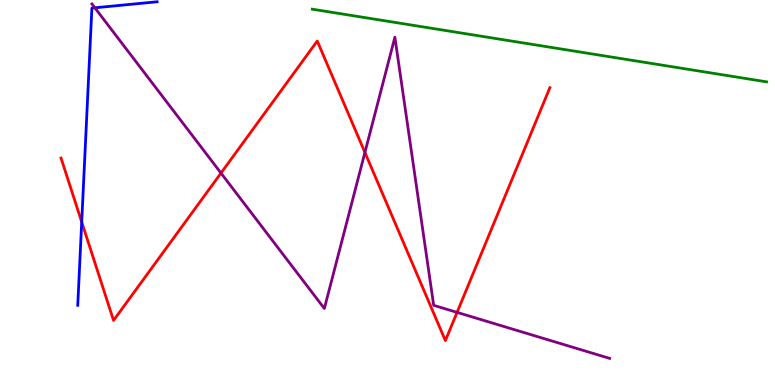[{'lines': ['blue', 'red'], 'intersections': [{'x': 1.05, 'y': 4.23}]}, {'lines': ['green', 'red'], 'intersections': []}, {'lines': ['purple', 'red'], 'intersections': [{'x': 2.85, 'y': 5.5}, {'x': 4.71, 'y': 6.04}, {'x': 5.9, 'y': 1.89}]}, {'lines': ['blue', 'green'], 'intersections': []}, {'lines': ['blue', 'purple'], 'intersections': [{'x': 1.22, 'y': 9.8}]}, {'lines': ['green', 'purple'], 'intersections': []}]